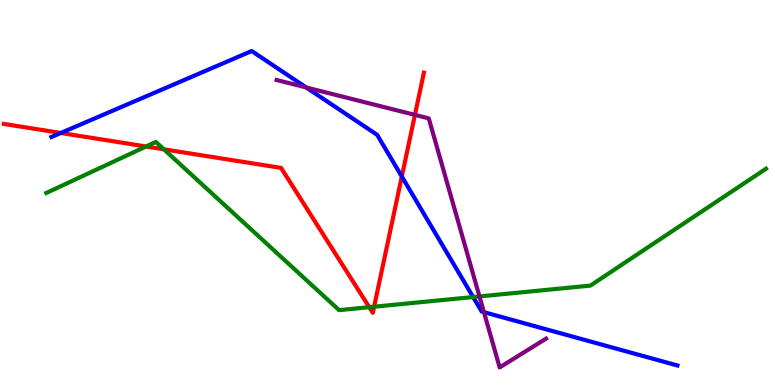[{'lines': ['blue', 'red'], 'intersections': [{'x': 0.785, 'y': 6.55}, {'x': 5.18, 'y': 5.42}]}, {'lines': ['green', 'red'], 'intersections': [{'x': 1.88, 'y': 6.2}, {'x': 2.11, 'y': 6.12}, {'x': 4.76, 'y': 2.02}, {'x': 4.83, 'y': 2.03}]}, {'lines': ['purple', 'red'], 'intersections': [{'x': 5.35, 'y': 7.02}]}, {'lines': ['blue', 'green'], 'intersections': [{'x': 6.11, 'y': 2.28}]}, {'lines': ['blue', 'purple'], 'intersections': [{'x': 3.95, 'y': 7.73}, {'x': 6.24, 'y': 1.89}]}, {'lines': ['green', 'purple'], 'intersections': [{'x': 6.19, 'y': 2.3}]}]